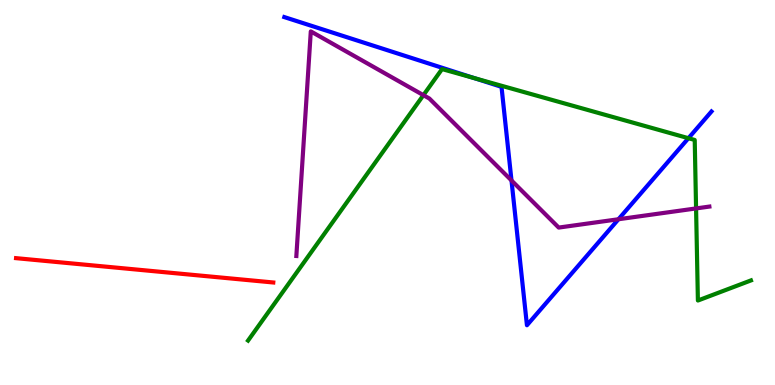[{'lines': ['blue', 'red'], 'intersections': []}, {'lines': ['green', 'red'], 'intersections': []}, {'lines': ['purple', 'red'], 'intersections': []}, {'lines': ['blue', 'green'], 'intersections': [{'x': 6.12, 'y': 7.97}, {'x': 8.88, 'y': 6.41}]}, {'lines': ['blue', 'purple'], 'intersections': [{'x': 6.6, 'y': 5.31}, {'x': 7.98, 'y': 4.31}]}, {'lines': ['green', 'purple'], 'intersections': [{'x': 5.46, 'y': 7.53}, {'x': 8.98, 'y': 4.59}]}]